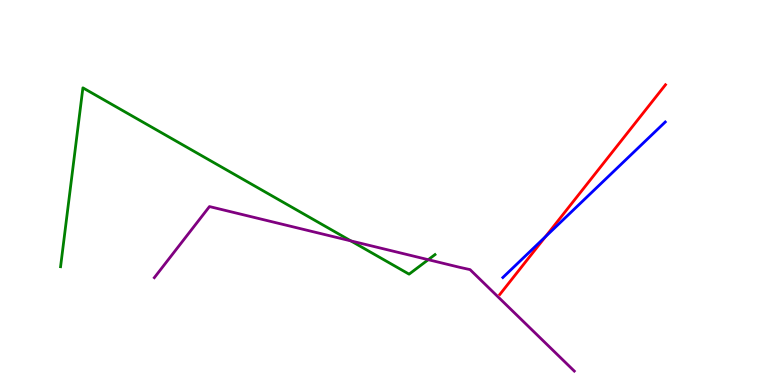[{'lines': ['blue', 'red'], 'intersections': [{'x': 7.04, 'y': 3.85}]}, {'lines': ['green', 'red'], 'intersections': []}, {'lines': ['purple', 'red'], 'intersections': []}, {'lines': ['blue', 'green'], 'intersections': []}, {'lines': ['blue', 'purple'], 'intersections': []}, {'lines': ['green', 'purple'], 'intersections': [{'x': 4.53, 'y': 3.74}, {'x': 5.53, 'y': 3.25}]}]